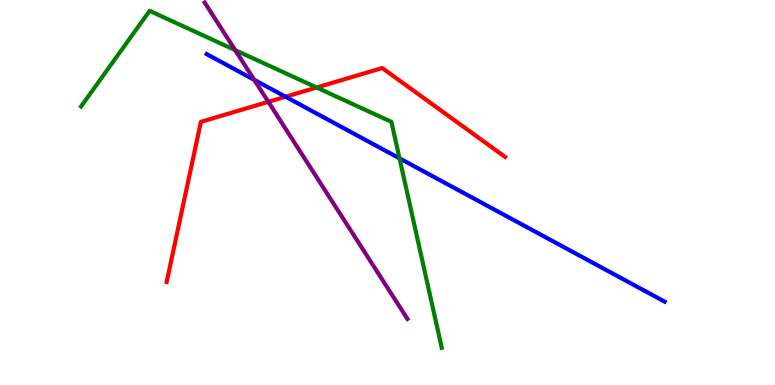[{'lines': ['blue', 'red'], 'intersections': [{'x': 3.68, 'y': 7.49}]}, {'lines': ['green', 'red'], 'intersections': [{'x': 4.09, 'y': 7.73}]}, {'lines': ['purple', 'red'], 'intersections': [{'x': 3.46, 'y': 7.35}]}, {'lines': ['blue', 'green'], 'intersections': [{'x': 5.16, 'y': 5.89}]}, {'lines': ['blue', 'purple'], 'intersections': [{'x': 3.28, 'y': 7.93}]}, {'lines': ['green', 'purple'], 'intersections': [{'x': 3.03, 'y': 8.7}]}]